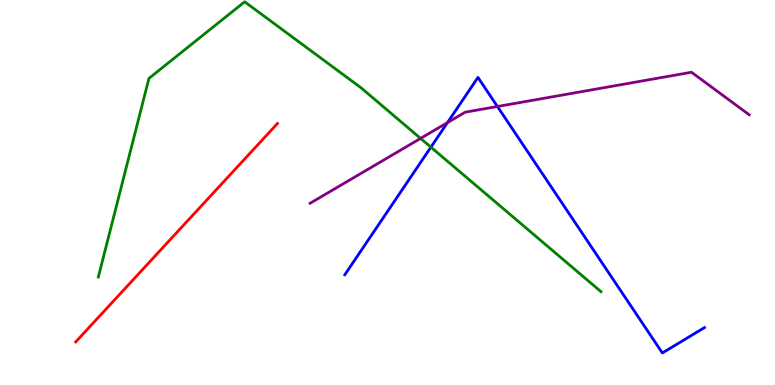[{'lines': ['blue', 'red'], 'intersections': []}, {'lines': ['green', 'red'], 'intersections': []}, {'lines': ['purple', 'red'], 'intersections': []}, {'lines': ['blue', 'green'], 'intersections': [{'x': 5.56, 'y': 6.18}]}, {'lines': ['blue', 'purple'], 'intersections': [{'x': 5.77, 'y': 6.82}, {'x': 6.42, 'y': 7.23}]}, {'lines': ['green', 'purple'], 'intersections': [{'x': 5.43, 'y': 6.41}]}]